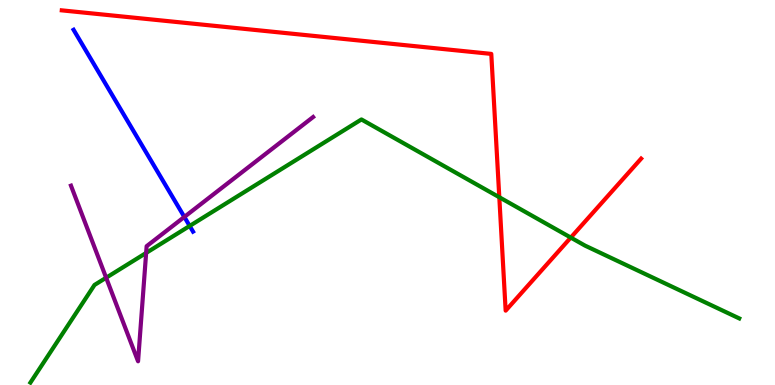[{'lines': ['blue', 'red'], 'intersections': []}, {'lines': ['green', 'red'], 'intersections': [{'x': 6.44, 'y': 4.88}, {'x': 7.36, 'y': 3.83}]}, {'lines': ['purple', 'red'], 'intersections': []}, {'lines': ['blue', 'green'], 'intersections': [{'x': 2.45, 'y': 4.13}]}, {'lines': ['blue', 'purple'], 'intersections': [{'x': 2.38, 'y': 4.37}]}, {'lines': ['green', 'purple'], 'intersections': [{'x': 1.37, 'y': 2.79}, {'x': 1.89, 'y': 3.43}]}]